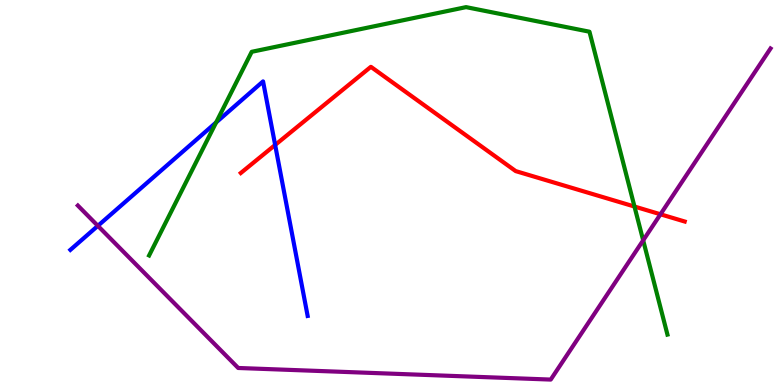[{'lines': ['blue', 'red'], 'intersections': [{'x': 3.55, 'y': 6.23}]}, {'lines': ['green', 'red'], 'intersections': [{'x': 8.19, 'y': 4.64}]}, {'lines': ['purple', 'red'], 'intersections': [{'x': 8.52, 'y': 4.43}]}, {'lines': ['blue', 'green'], 'intersections': [{'x': 2.79, 'y': 6.82}]}, {'lines': ['blue', 'purple'], 'intersections': [{'x': 1.26, 'y': 4.13}]}, {'lines': ['green', 'purple'], 'intersections': [{'x': 8.3, 'y': 3.76}]}]